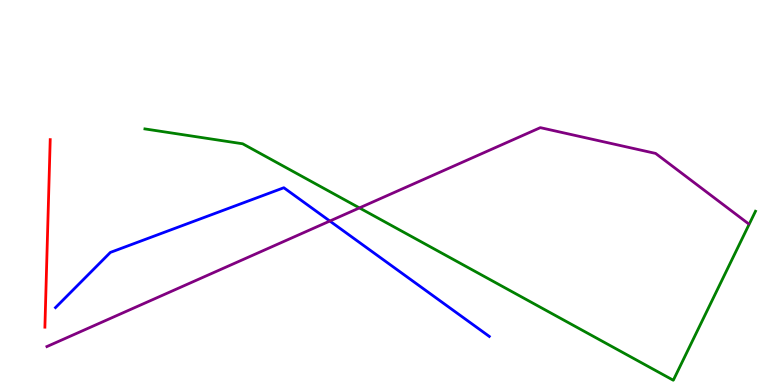[{'lines': ['blue', 'red'], 'intersections': []}, {'lines': ['green', 'red'], 'intersections': []}, {'lines': ['purple', 'red'], 'intersections': []}, {'lines': ['blue', 'green'], 'intersections': []}, {'lines': ['blue', 'purple'], 'intersections': [{'x': 4.26, 'y': 4.26}]}, {'lines': ['green', 'purple'], 'intersections': [{'x': 4.64, 'y': 4.6}]}]